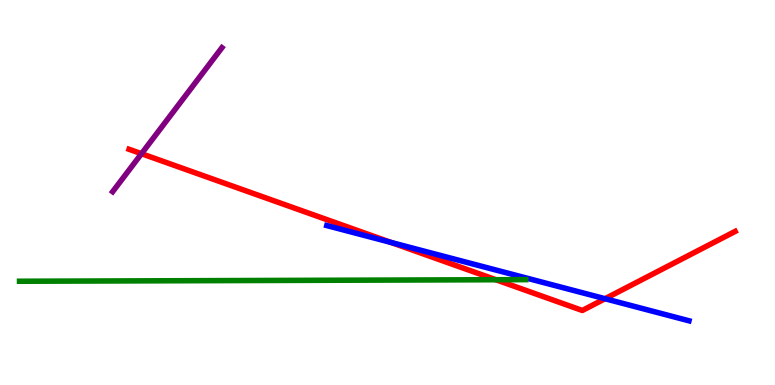[{'lines': ['blue', 'red'], 'intersections': [{'x': 5.05, 'y': 3.7}, {'x': 7.81, 'y': 2.24}]}, {'lines': ['green', 'red'], 'intersections': [{'x': 6.4, 'y': 2.73}]}, {'lines': ['purple', 'red'], 'intersections': [{'x': 1.83, 'y': 6.01}]}, {'lines': ['blue', 'green'], 'intersections': []}, {'lines': ['blue', 'purple'], 'intersections': []}, {'lines': ['green', 'purple'], 'intersections': []}]